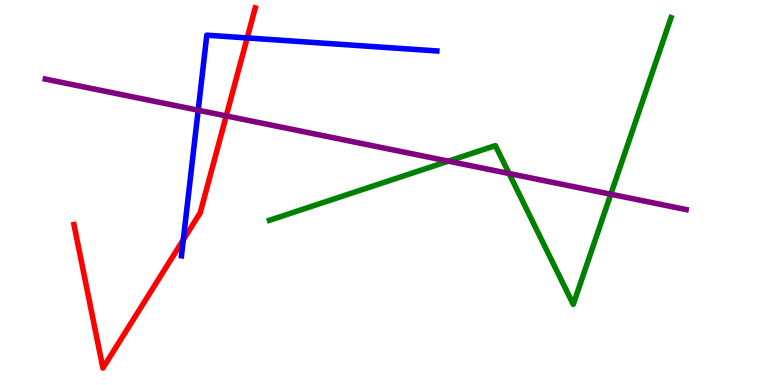[{'lines': ['blue', 'red'], 'intersections': [{'x': 2.37, 'y': 3.77}, {'x': 3.19, 'y': 9.01}]}, {'lines': ['green', 'red'], 'intersections': []}, {'lines': ['purple', 'red'], 'intersections': [{'x': 2.92, 'y': 6.99}]}, {'lines': ['blue', 'green'], 'intersections': []}, {'lines': ['blue', 'purple'], 'intersections': [{'x': 2.56, 'y': 7.14}]}, {'lines': ['green', 'purple'], 'intersections': [{'x': 5.79, 'y': 5.81}, {'x': 6.57, 'y': 5.49}, {'x': 7.88, 'y': 4.95}]}]